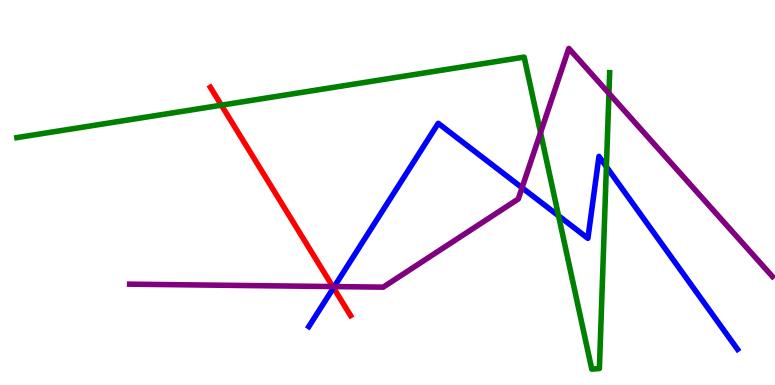[{'lines': ['blue', 'red'], 'intersections': [{'x': 4.3, 'y': 2.52}]}, {'lines': ['green', 'red'], 'intersections': [{'x': 2.86, 'y': 7.27}]}, {'lines': ['purple', 'red'], 'intersections': [{'x': 4.29, 'y': 2.56}]}, {'lines': ['blue', 'green'], 'intersections': [{'x': 7.21, 'y': 4.4}, {'x': 7.82, 'y': 5.67}]}, {'lines': ['blue', 'purple'], 'intersections': [{'x': 4.31, 'y': 2.56}, {'x': 6.74, 'y': 5.12}]}, {'lines': ['green', 'purple'], 'intersections': [{'x': 6.97, 'y': 6.55}, {'x': 7.86, 'y': 7.57}]}]